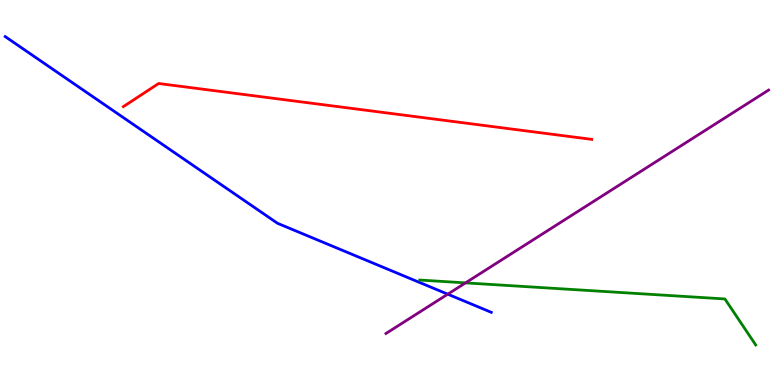[{'lines': ['blue', 'red'], 'intersections': []}, {'lines': ['green', 'red'], 'intersections': []}, {'lines': ['purple', 'red'], 'intersections': []}, {'lines': ['blue', 'green'], 'intersections': []}, {'lines': ['blue', 'purple'], 'intersections': [{'x': 5.78, 'y': 2.36}]}, {'lines': ['green', 'purple'], 'intersections': [{'x': 6.01, 'y': 2.65}]}]